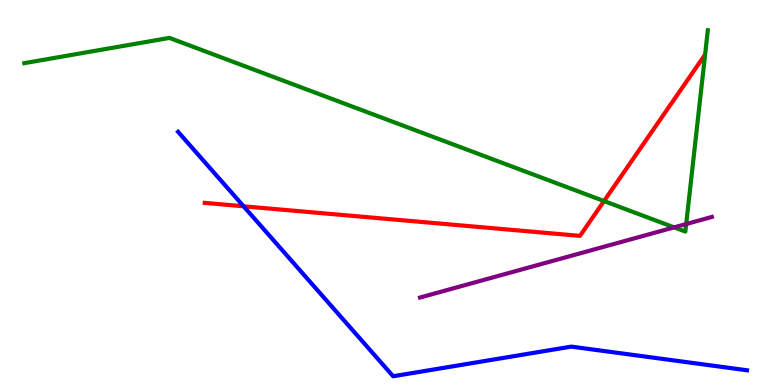[{'lines': ['blue', 'red'], 'intersections': [{'x': 3.14, 'y': 4.64}]}, {'lines': ['green', 'red'], 'intersections': [{'x': 7.79, 'y': 4.78}]}, {'lines': ['purple', 'red'], 'intersections': []}, {'lines': ['blue', 'green'], 'intersections': []}, {'lines': ['blue', 'purple'], 'intersections': []}, {'lines': ['green', 'purple'], 'intersections': [{'x': 8.7, 'y': 4.09}, {'x': 8.85, 'y': 4.18}]}]